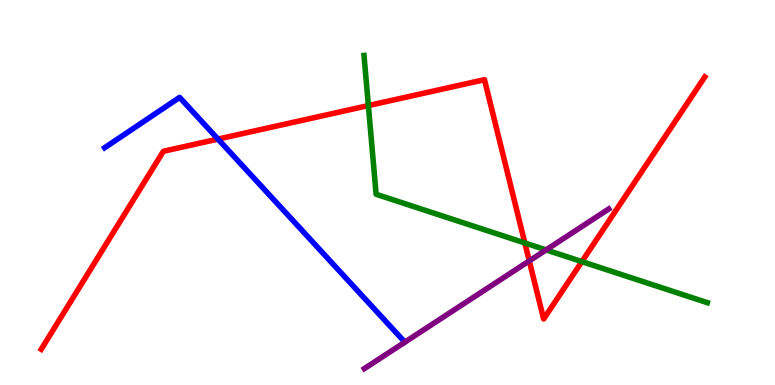[{'lines': ['blue', 'red'], 'intersections': [{'x': 2.81, 'y': 6.39}]}, {'lines': ['green', 'red'], 'intersections': [{'x': 4.75, 'y': 7.26}, {'x': 6.77, 'y': 3.69}, {'x': 7.51, 'y': 3.2}]}, {'lines': ['purple', 'red'], 'intersections': [{'x': 6.83, 'y': 3.22}]}, {'lines': ['blue', 'green'], 'intersections': []}, {'lines': ['blue', 'purple'], 'intersections': []}, {'lines': ['green', 'purple'], 'intersections': [{'x': 7.05, 'y': 3.51}]}]